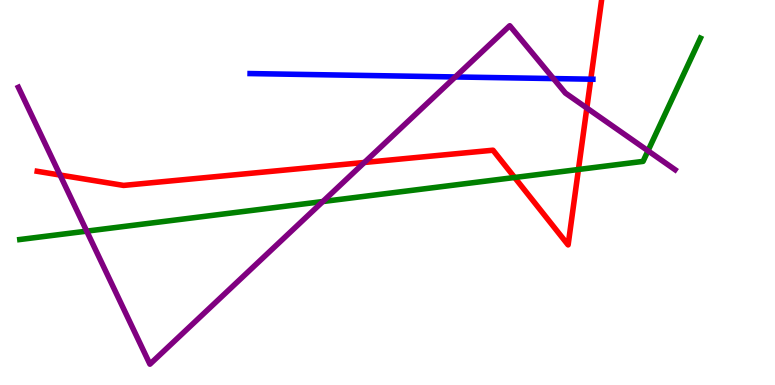[{'lines': ['blue', 'red'], 'intersections': [{'x': 7.62, 'y': 7.94}]}, {'lines': ['green', 'red'], 'intersections': [{'x': 6.64, 'y': 5.39}, {'x': 7.46, 'y': 5.6}]}, {'lines': ['purple', 'red'], 'intersections': [{'x': 0.775, 'y': 5.45}, {'x': 4.7, 'y': 5.78}, {'x': 7.57, 'y': 7.19}]}, {'lines': ['blue', 'green'], 'intersections': []}, {'lines': ['blue', 'purple'], 'intersections': [{'x': 5.87, 'y': 8.0}, {'x': 7.14, 'y': 7.96}]}, {'lines': ['green', 'purple'], 'intersections': [{'x': 1.12, 'y': 4.0}, {'x': 4.17, 'y': 4.77}, {'x': 8.36, 'y': 6.08}]}]